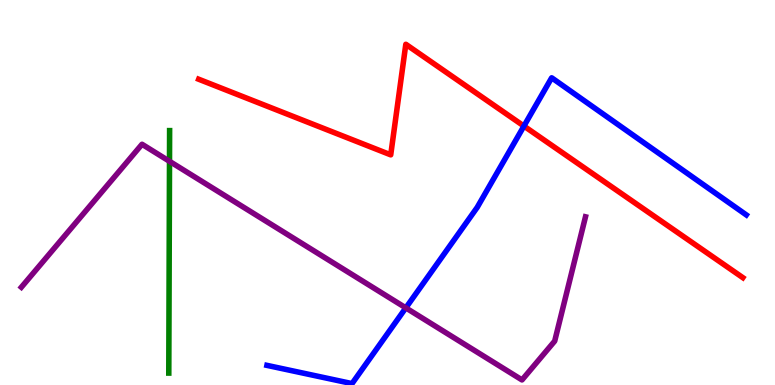[{'lines': ['blue', 'red'], 'intersections': [{'x': 6.76, 'y': 6.73}]}, {'lines': ['green', 'red'], 'intersections': []}, {'lines': ['purple', 'red'], 'intersections': []}, {'lines': ['blue', 'green'], 'intersections': []}, {'lines': ['blue', 'purple'], 'intersections': [{'x': 5.24, 'y': 2.0}]}, {'lines': ['green', 'purple'], 'intersections': [{'x': 2.19, 'y': 5.81}]}]